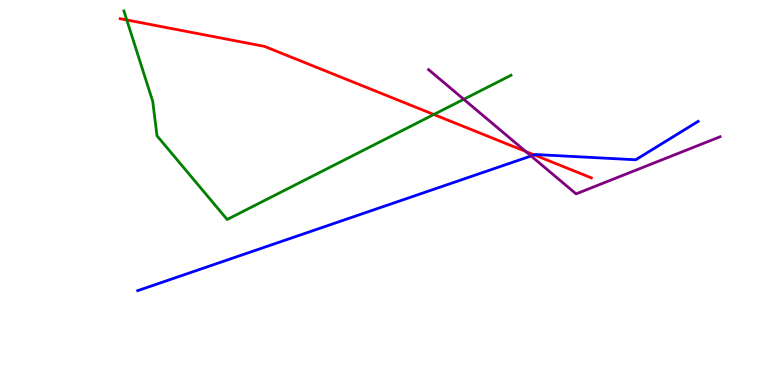[{'lines': ['blue', 'red'], 'intersections': [{'x': 6.89, 'y': 5.98}]}, {'lines': ['green', 'red'], 'intersections': [{'x': 1.64, 'y': 9.48}, {'x': 5.6, 'y': 7.03}]}, {'lines': ['purple', 'red'], 'intersections': [{'x': 6.78, 'y': 6.07}]}, {'lines': ['blue', 'green'], 'intersections': []}, {'lines': ['blue', 'purple'], 'intersections': [{'x': 6.85, 'y': 5.95}]}, {'lines': ['green', 'purple'], 'intersections': [{'x': 5.98, 'y': 7.42}]}]